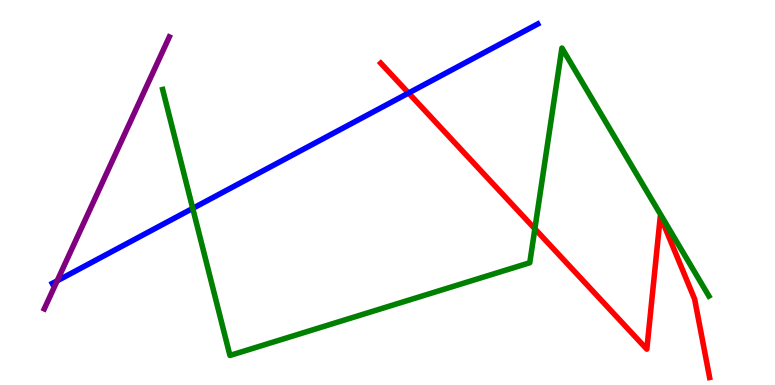[{'lines': ['blue', 'red'], 'intersections': [{'x': 5.27, 'y': 7.58}]}, {'lines': ['green', 'red'], 'intersections': [{'x': 6.9, 'y': 4.06}]}, {'lines': ['purple', 'red'], 'intersections': []}, {'lines': ['blue', 'green'], 'intersections': [{'x': 2.49, 'y': 4.59}]}, {'lines': ['blue', 'purple'], 'intersections': [{'x': 0.738, 'y': 2.71}]}, {'lines': ['green', 'purple'], 'intersections': []}]